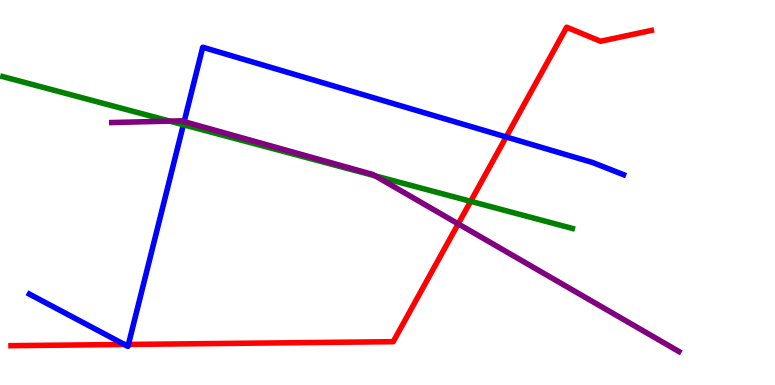[{'lines': ['blue', 'red'], 'intersections': [{'x': 1.61, 'y': 1.05}, {'x': 1.66, 'y': 1.05}, {'x': 6.53, 'y': 6.44}]}, {'lines': ['green', 'red'], 'intersections': [{'x': 6.07, 'y': 4.77}]}, {'lines': ['purple', 'red'], 'intersections': [{'x': 5.91, 'y': 4.19}]}, {'lines': ['blue', 'green'], 'intersections': [{'x': 2.37, 'y': 6.76}]}, {'lines': ['blue', 'purple'], 'intersections': [{'x': 2.38, 'y': 6.84}]}, {'lines': ['green', 'purple'], 'intersections': [{'x': 2.19, 'y': 6.85}, {'x': 4.84, 'y': 5.43}]}]